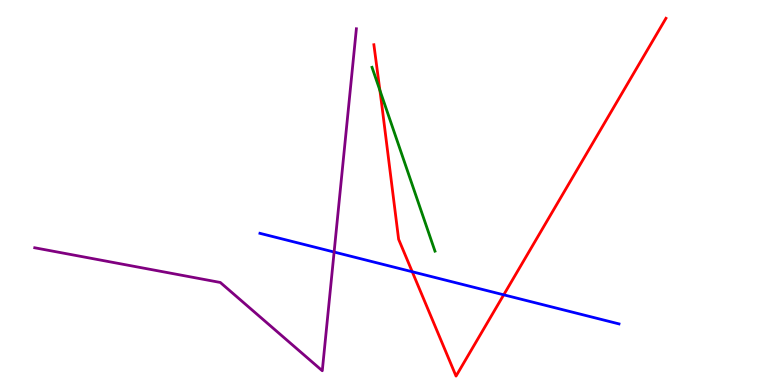[{'lines': ['blue', 'red'], 'intersections': [{'x': 5.32, 'y': 2.94}, {'x': 6.5, 'y': 2.34}]}, {'lines': ['green', 'red'], 'intersections': [{'x': 4.9, 'y': 7.65}]}, {'lines': ['purple', 'red'], 'intersections': []}, {'lines': ['blue', 'green'], 'intersections': []}, {'lines': ['blue', 'purple'], 'intersections': [{'x': 4.31, 'y': 3.45}]}, {'lines': ['green', 'purple'], 'intersections': []}]